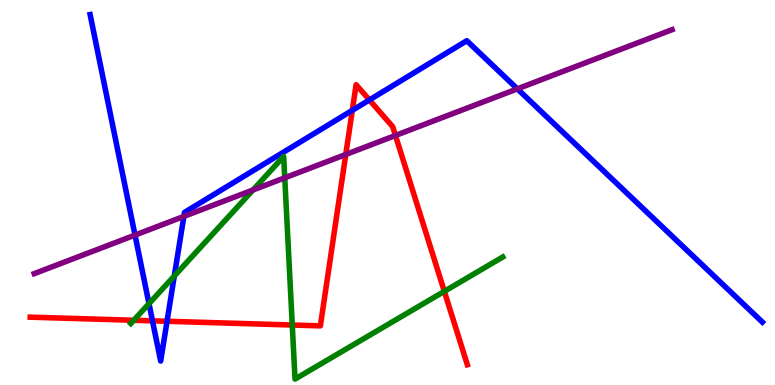[{'lines': ['blue', 'red'], 'intersections': [{'x': 1.97, 'y': 1.67}, {'x': 2.16, 'y': 1.66}, {'x': 4.55, 'y': 7.13}, {'x': 4.77, 'y': 7.4}]}, {'lines': ['green', 'red'], 'intersections': [{'x': 1.73, 'y': 1.68}, {'x': 3.77, 'y': 1.56}, {'x': 5.73, 'y': 2.43}]}, {'lines': ['purple', 'red'], 'intersections': [{'x': 4.46, 'y': 5.99}, {'x': 5.1, 'y': 6.48}]}, {'lines': ['blue', 'green'], 'intersections': [{'x': 1.92, 'y': 2.11}, {'x': 2.25, 'y': 2.83}]}, {'lines': ['blue', 'purple'], 'intersections': [{'x': 1.74, 'y': 3.89}, {'x': 2.37, 'y': 4.38}, {'x': 6.68, 'y': 7.69}]}, {'lines': ['green', 'purple'], 'intersections': [{'x': 3.26, 'y': 5.07}, {'x': 3.67, 'y': 5.38}]}]